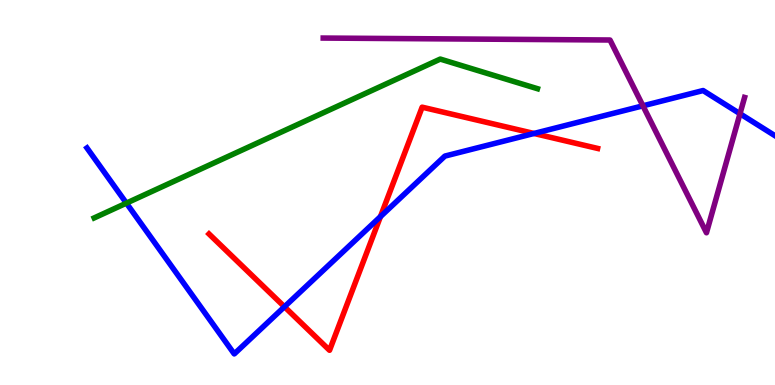[{'lines': ['blue', 'red'], 'intersections': [{'x': 3.67, 'y': 2.03}, {'x': 4.91, 'y': 4.37}, {'x': 6.89, 'y': 6.53}]}, {'lines': ['green', 'red'], 'intersections': []}, {'lines': ['purple', 'red'], 'intersections': []}, {'lines': ['blue', 'green'], 'intersections': [{'x': 1.63, 'y': 4.72}]}, {'lines': ['blue', 'purple'], 'intersections': [{'x': 8.3, 'y': 7.25}, {'x': 9.55, 'y': 7.05}]}, {'lines': ['green', 'purple'], 'intersections': []}]